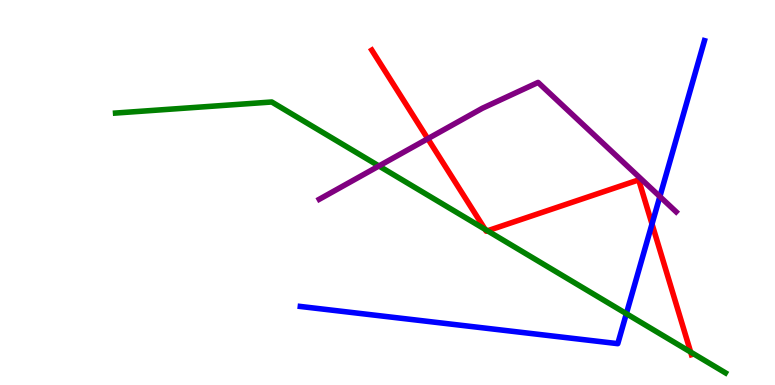[{'lines': ['blue', 'red'], 'intersections': [{'x': 8.41, 'y': 4.18}]}, {'lines': ['green', 'red'], 'intersections': [{'x': 6.26, 'y': 4.04}, {'x': 6.29, 'y': 4.01}, {'x': 8.91, 'y': 0.855}]}, {'lines': ['purple', 'red'], 'intersections': [{'x': 5.52, 'y': 6.4}]}, {'lines': ['blue', 'green'], 'intersections': [{'x': 8.08, 'y': 1.85}]}, {'lines': ['blue', 'purple'], 'intersections': [{'x': 8.51, 'y': 4.89}]}, {'lines': ['green', 'purple'], 'intersections': [{'x': 4.89, 'y': 5.69}]}]